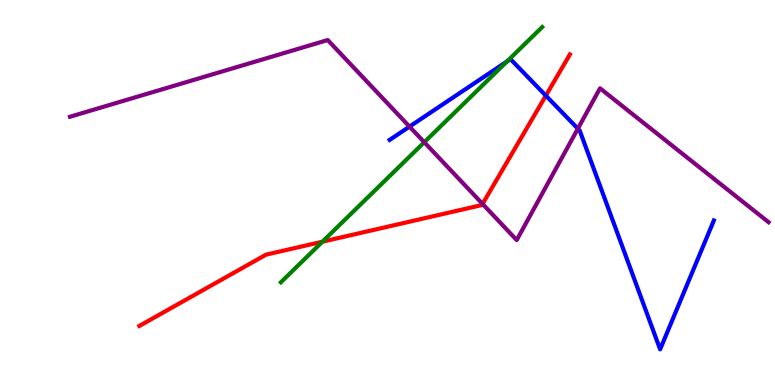[{'lines': ['blue', 'red'], 'intersections': [{'x': 7.04, 'y': 7.52}]}, {'lines': ['green', 'red'], 'intersections': [{'x': 4.16, 'y': 3.72}]}, {'lines': ['purple', 'red'], 'intersections': [{'x': 6.23, 'y': 4.7}]}, {'lines': ['blue', 'green'], 'intersections': [{'x': 6.54, 'y': 8.4}]}, {'lines': ['blue', 'purple'], 'intersections': [{'x': 5.28, 'y': 6.71}, {'x': 7.46, 'y': 6.66}]}, {'lines': ['green', 'purple'], 'intersections': [{'x': 5.47, 'y': 6.31}]}]